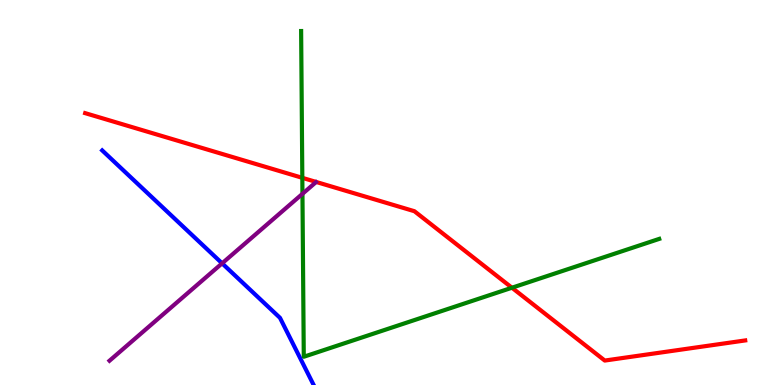[{'lines': ['blue', 'red'], 'intersections': []}, {'lines': ['green', 'red'], 'intersections': [{'x': 3.9, 'y': 5.38}, {'x': 6.61, 'y': 2.53}]}, {'lines': ['purple', 'red'], 'intersections': []}, {'lines': ['blue', 'green'], 'intersections': []}, {'lines': ['blue', 'purple'], 'intersections': [{'x': 2.87, 'y': 3.16}]}, {'lines': ['green', 'purple'], 'intersections': [{'x': 3.9, 'y': 4.97}]}]